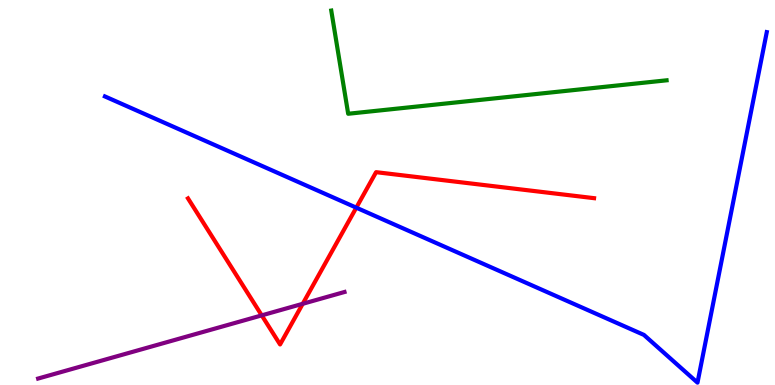[{'lines': ['blue', 'red'], 'intersections': [{'x': 4.6, 'y': 4.61}]}, {'lines': ['green', 'red'], 'intersections': []}, {'lines': ['purple', 'red'], 'intersections': [{'x': 3.38, 'y': 1.81}, {'x': 3.91, 'y': 2.11}]}, {'lines': ['blue', 'green'], 'intersections': []}, {'lines': ['blue', 'purple'], 'intersections': []}, {'lines': ['green', 'purple'], 'intersections': []}]